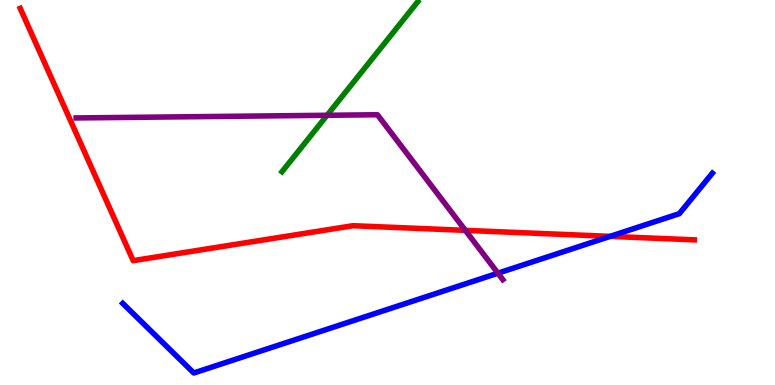[{'lines': ['blue', 'red'], 'intersections': [{'x': 7.87, 'y': 3.86}]}, {'lines': ['green', 'red'], 'intersections': []}, {'lines': ['purple', 'red'], 'intersections': [{'x': 6.0, 'y': 4.02}]}, {'lines': ['blue', 'green'], 'intersections': []}, {'lines': ['blue', 'purple'], 'intersections': [{'x': 6.42, 'y': 2.9}]}, {'lines': ['green', 'purple'], 'intersections': [{'x': 4.22, 'y': 7.01}]}]